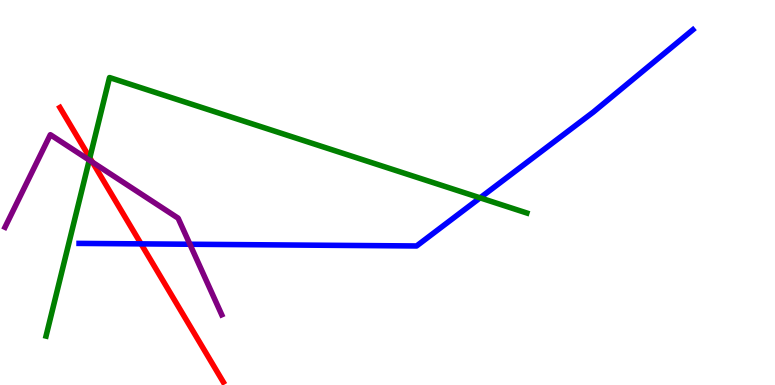[{'lines': ['blue', 'red'], 'intersections': [{'x': 1.82, 'y': 3.67}]}, {'lines': ['green', 'red'], 'intersections': [{'x': 1.16, 'y': 5.9}]}, {'lines': ['purple', 'red'], 'intersections': [{'x': 1.19, 'y': 5.79}]}, {'lines': ['blue', 'green'], 'intersections': [{'x': 6.2, 'y': 4.86}]}, {'lines': ['blue', 'purple'], 'intersections': [{'x': 2.45, 'y': 3.66}]}, {'lines': ['green', 'purple'], 'intersections': [{'x': 1.15, 'y': 5.84}]}]